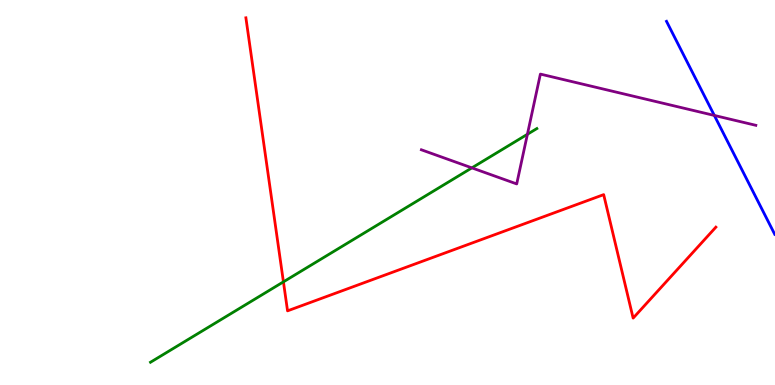[{'lines': ['blue', 'red'], 'intersections': []}, {'lines': ['green', 'red'], 'intersections': [{'x': 3.66, 'y': 2.68}]}, {'lines': ['purple', 'red'], 'intersections': []}, {'lines': ['blue', 'green'], 'intersections': []}, {'lines': ['blue', 'purple'], 'intersections': [{'x': 9.22, 'y': 7.0}]}, {'lines': ['green', 'purple'], 'intersections': [{'x': 6.09, 'y': 5.64}, {'x': 6.81, 'y': 6.51}]}]